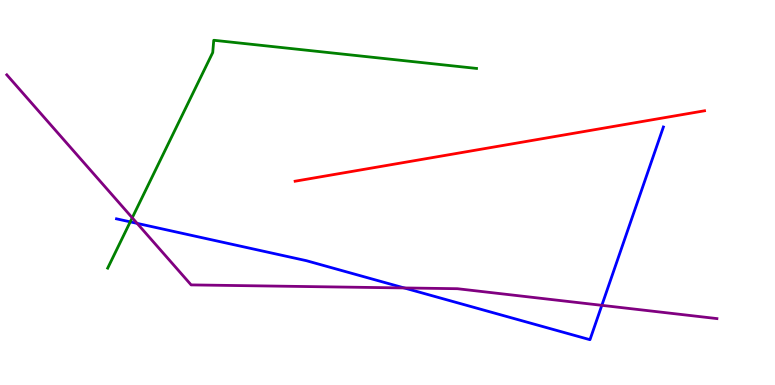[{'lines': ['blue', 'red'], 'intersections': []}, {'lines': ['green', 'red'], 'intersections': []}, {'lines': ['purple', 'red'], 'intersections': []}, {'lines': ['blue', 'green'], 'intersections': [{'x': 1.68, 'y': 4.24}]}, {'lines': ['blue', 'purple'], 'intersections': [{'x': 1.77, 'y': 4.2}, {'x': 5.22, 'y': 2.52}, {'x': 7.77, 'y': 2.07}]}, {'lines': ['green', 'purple'], 'intersections': [{'x': 1.71, 'y': 4.34}]}]